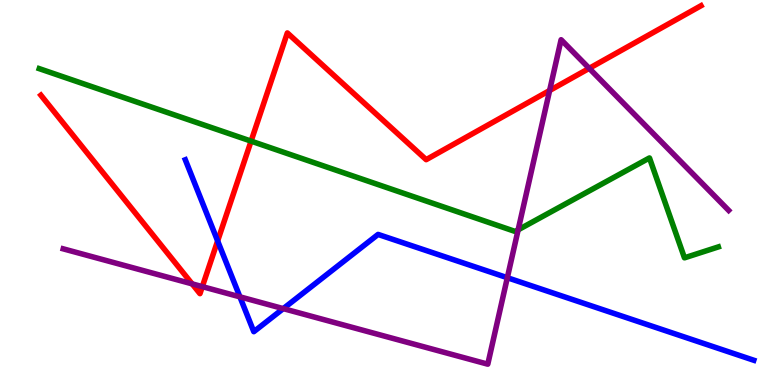[{'lines': ['blue', 'red'], 'intersections': [{'x': 2.81, 'y': 3.74}]}, {'lines': ['green', 'red'], 'intersections': [{'x': 3.24, 'y': 6.33}]}, {'lines': ['purple', 'red'], 'intersections': [{'x': 2.48, 'y': 2.63}, {'x': 2.61, 'y': 2.56}, {'x': 7.09, 'y': 7.65}, {'x': 7.6, 'y': 8.22}]}, {'lines': ['blue', 'green'], 'intersections': []}, {'lines': ['blue', 'purple'], 'intersections': [{'x': 3.1, 'y': 2.29}, {'x': 3.66, 'y': 1.98}, {'x': 6.55, 'y': 2.79}]}, {'lines': ['green', 'purple'], 'intersections': [{'x': 6.69, 'y': 4.03}]}]